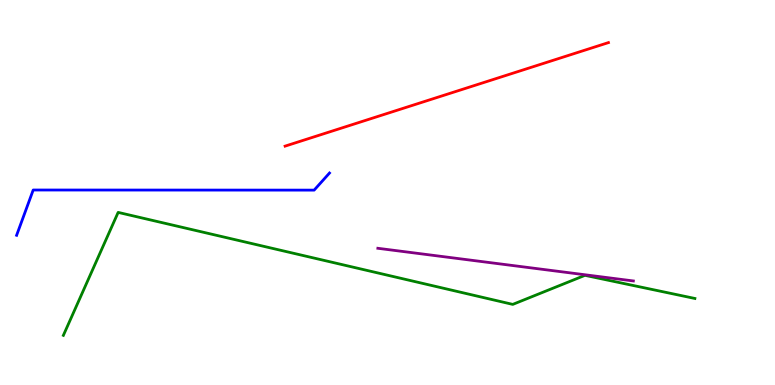[{'lines': ['blue', 'red'], 'intersections': []}, {'lines': ['green', 'red'], 'intersections': []}, {'lines': ['purple', 'red'], 'intersections': []}, {'lines': ['blue', 'green'], 'intersections': []}, {'lines': ['blue', 'purple'], 'intersections': []}, {'lines': ['green', 'purple'], 'intersections': []}]